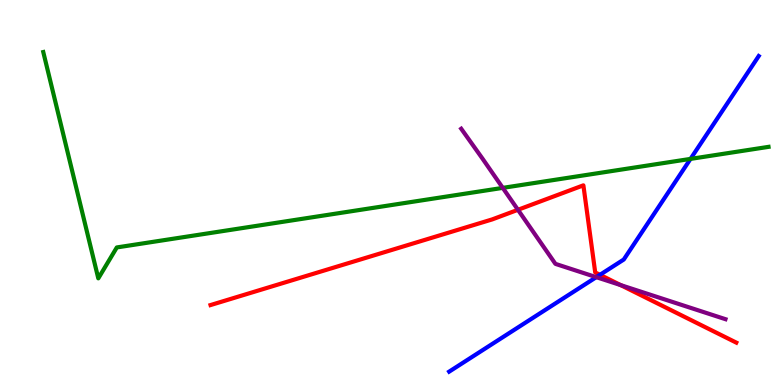[{'lines': ['blue', 'red'], 'intersections': [{'x': 7.74, 'y': 2.86}]}, {'lines': ['green', 'red'], 'intersections': []}, {'lines': ['purple', 'red'], 'intersections': [{'x': 6.68, 'y': 4.55}, {'x': 8.01, 'y': 2.6}]}, {'lines': ['blue', 'green'], 'intersections': [{'x': 8.91, 'y': 5.87}]}, {'lines': ['blue', 'purple'], 'intersections': [{'x': 7.69, 'y': 2.8}]}, {'lines': ['green', 'purple'], 'intersections': [{'x': 6.49, 'y': 5.12}]}]